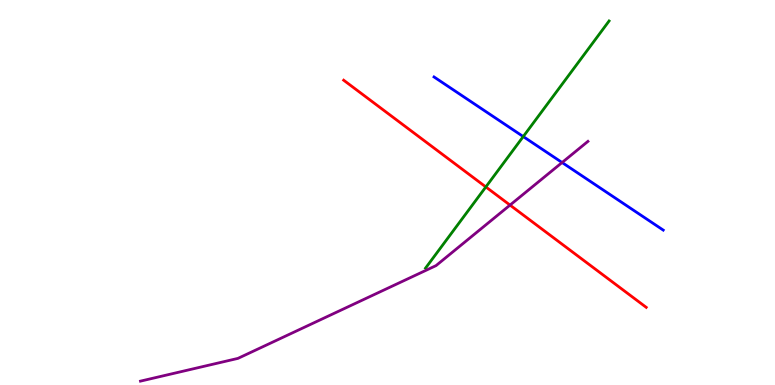[{'lines': ['blue', 'red'], 'intersections': []}, {'lines': ['green', 'red'], 'intersections': [{'x': 6.27, 'y': 5.14}]}, {'lines': ['purple', 'red'], 'intersections': [{'x': 6.58, 'y': 4.67}]}, {'lines': ['blue', 'green'], 'intersections': [{'x': 6.75, 'y': 6.45}]}, {'lines': ['blue', 'purple'], 'intersections': [{'x': 7.25, 'y': 5.78}]}, {'lines': ['green', 'purple'], 'intersections': []}]